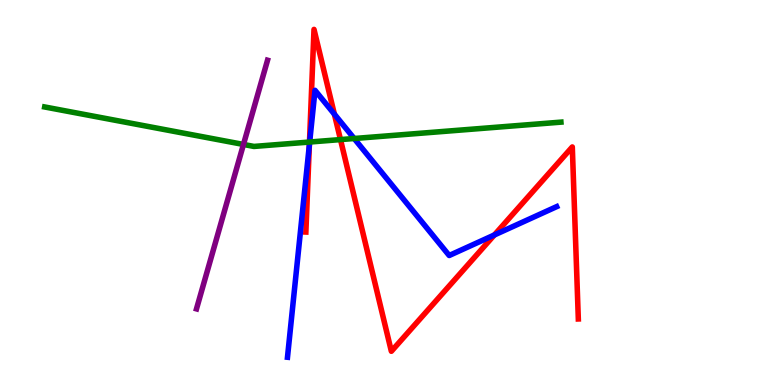[{'lines': ['blue', 'red'], 'intersections': [{'x': 3.99, 'y': 6.23}, {'x': 4.31, 'y': 7.04}, {'x': 6.38, 'y': 3.9}]}, {'lines': ['green', 'red'], 'intersections': [{'x': 3.99, 'y': 6.31}, {'x': 4.39, 'y': 6.37}]}, {'lines': ['purple', 'red'], 'intersections': []}, {'lines': ['blue', 'green'], 'intersections': [{'x': 4.0, 'y': 6.31}, {'x': 4.57, 'y': 6.4}]}, {'lines': ['blue', 'purple'], 'intersections': []}, {'lines': ['green', 'purple'], 'intersections': [{'x': 3.14, 'y': 6.25}]}]